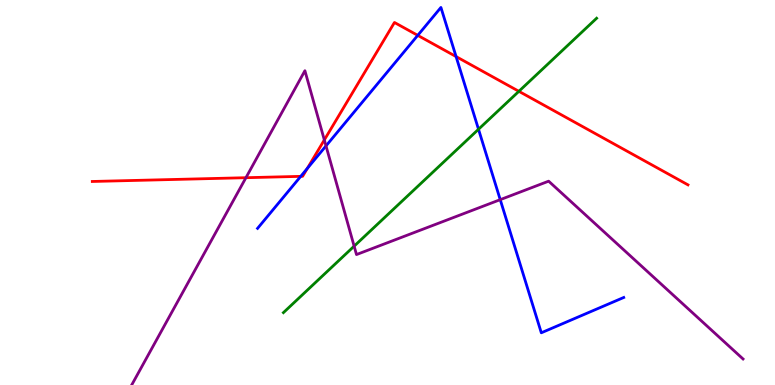[{'lines': ['blue', 'red'], 'intersections': [{'x': 3.88, 'y': 5.42}, {'x': 3.97, 'y': 5.63}, {'x': 5.39, 'y': 9.08}, {'x': 5.88, 'y': 8.53}]}, {'lines': ['green', 'red'], 'intersections': [{'x': 6.7, 'y': 7.63}]}, {'lines': ['purple', 'red'], 'intersections': [{'x': 3.17, 'y': 5.38}, {'x': 4.18, 'y': 6.37}]}, {'lines': ['blue', 'green'], 'intersections': [{'x': 6.17, 'y': 6.64}]}, {'lines': ['blue', 'purple'], 'intersections': [{'x': 4.21, 'y': 6.21}, {'x': 6.45, 'y': 4.81}]}, {'lines': ['green', 'purple'], 'intersections': [{'x': 4.57, 'y': 3.61}]}]